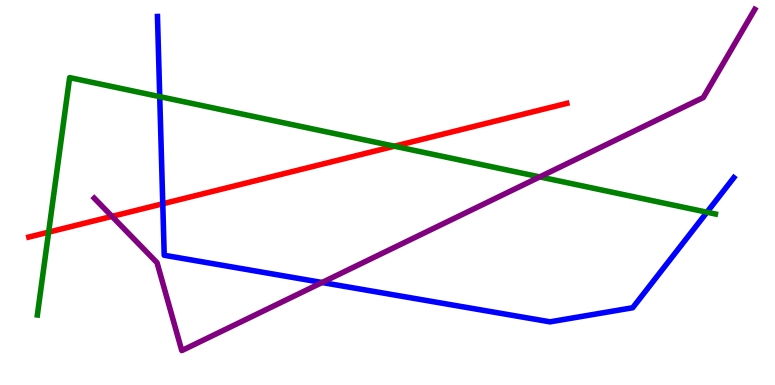[{'lines': ['blue', 'red'], 'intersections': [{'x': 2.1, 'y': 4.71}]}, {'lines': ['green', 'red'], 'intersections': [{'x': 0.627, 'y': 3.97}, {'x': 5.09, 'y': 6.2}]}, {'lines': ['purple', 'red'], 'intersections': [{'x': 1.45, 'y': 4.38}]}, {'lines': ['blue', 'green'], 'intersections': [{'x': 2.06, 'y': 7.49}, {'x': 9.12, 'y': 4.49}]}, {'lines': ['blue', 'purple'], 'intersections': [{'x': 4.16, 'y': 2.66}]}, {'lines': ['green', 'purple'], 'intersections': [{'x': 6.96, 'y': 5.41}]}]